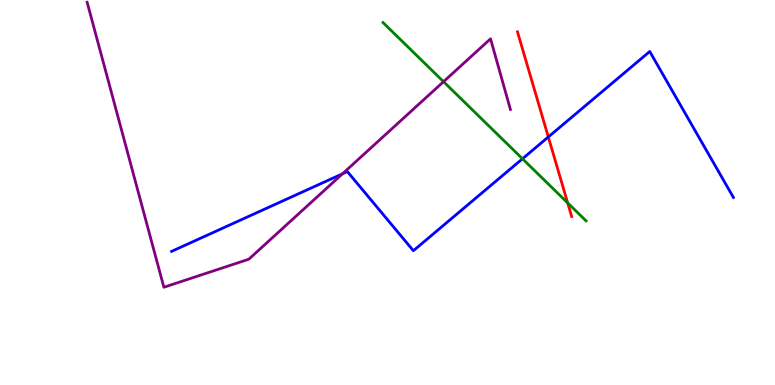[{'lines': ['blue', 'red'], 'intersections': [{'x': 7.08, 'y': 6.44}]}, {'lines': ['green', 'red'], 'intersections': [{'x': 7.32, 'y': 4.73}]}, {'lines': ['purple', 'red'], 'intersections': []}, {'lines': ['blue', 'green'], 'intersections': [{'x': 6.74, 'y': 5.88}]}, {'lines': ['blue', 'purple'], 'intersections': [{'x': 4.42, 'y': 5.49}]}, {'lines': ['green', 'purple'], 'intersections': [{'x': 5.72, 'y': 7.88}]}]